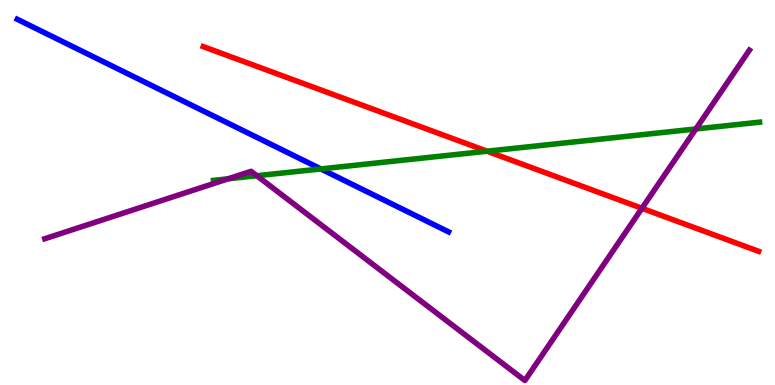[{'lines': ['blue', 'red'], 'intersections': []}, {'lines': ['green', 'red'], 'intersections': [{'x': 6.28, 'y': 6.07}]}, {'lines': ['purple', 'red'], 'intersections': [{'x': 8.28, 'y': 4.59}]}, {'lines': ['blue', 'green'], 'intersections': [{'x': 4.14, 'y': 5.61}]}, {'lines': ['blue', 'purple'], 'intersections': []}, {'lines': ['green', 'purple'], 'intersections': [{'x': 2.94, 'y': 5.36}, {'x': 3.31, 'y': 5.44}, {'x': 8.98, 'y': 6.65}]}]